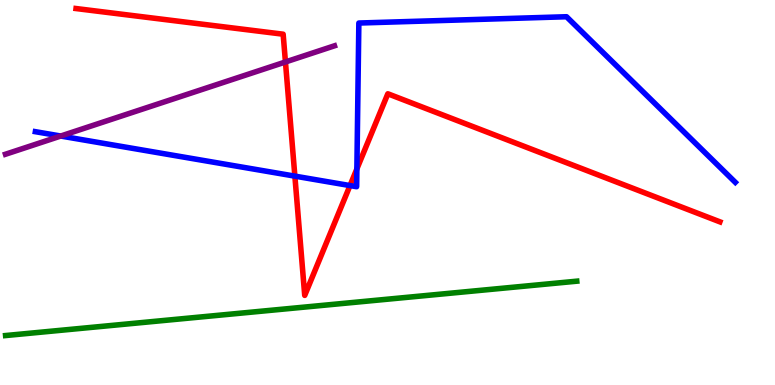[{'lines': ['blue', 'red'], 'intersections': [{'x': 3.8, 'y': 5.43}, {'x': 4.52, 'y': 5.18}, {'x': 4.6, 'y': 5.61}]}, {'lines': ['green', 'red'], 'intersections': []}, {'lines': ['purple', 'red'], 'intersections': [{'x': 3.68, 'y': 8.39}]}, {'lines': ['blue', 'green'], 'intersections': []}, {'lines': ['blue', 'purple'], 'intersections': [{'x': 0.784, 'y': 6.47}]}, {'lines': ['green', 'purple'], 'intersections': []}]